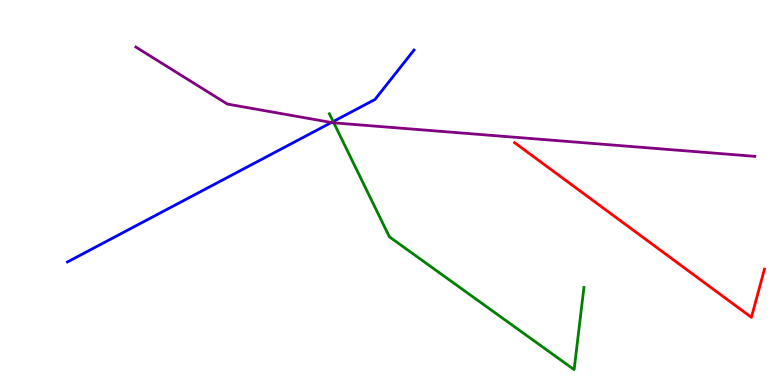[{'lines': ['blue', 'red'], 'intersections': []}, {'lines': ['green', 'red'], 'intersections': []}, {'lines': ['purple', 'red'], 'intersections': []}, {'lines': ['blue', 'green'], 'intersections': [{'x': 4.3, 'y': 6.84}]}, {'lines': ['blue', 'purple'], 'intersections': [{'x': 4.28, 'y': 6.82}]}, {'lines': ['green', 'purple'], 'intersections': [{'x': 4.31, 'y': 6.81}]}]